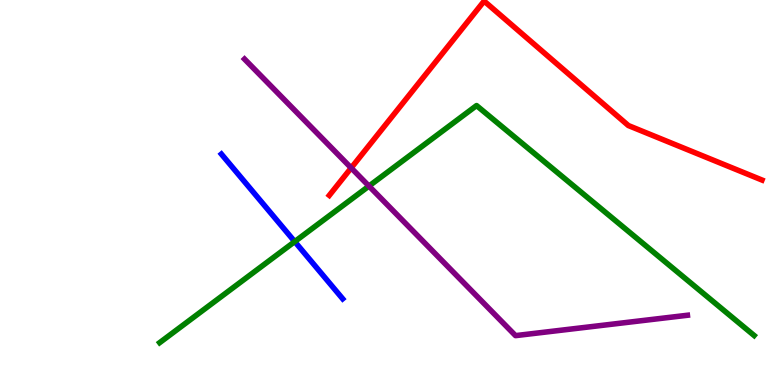[{'lines': ['blue', 'red'], 'intersections': []}, {'lines': ['green', 'red'], 'intersections': []}, {'lines': ['purple', 'red'], 'intersections': [{'x': 4.53, 'y': 5.64}]}, {'lines': ['blue', 'green'], 'intersections': [{'x': 3.8, 'y': 3.72}]}, {'lines': ['blue', 'purple'], 'intersections': []}, {'lines': ['green', 'purple'], 'intersections': [{'x': 4.76, 'y': 5.17}]}]